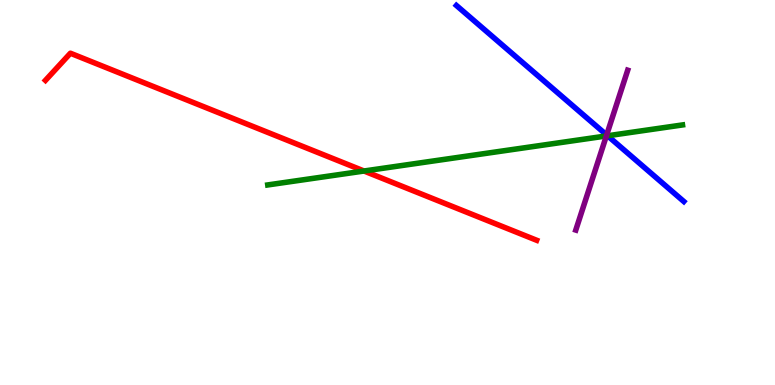[{'lines': ['blue', 'red'], 'intersections': []}, {'lines': ['green', 'red'], 'intersections': [{'x': 4.7, 'y': 5.56}]}, {'lines': ['purple', 'red'], 'intersections': []}, {'lines': ['blue', 'green'], 'intersections': [{'x': 7.84, 'y': 6.47}]}, {'lines': ['blue', 'purple'], 'intersections': [{'x': 7.83, 'y': 6.49}]}, {'lines': ['green', 'purple'], 'intersections': [{'x': 7.82, 'y': 6.47}]}]